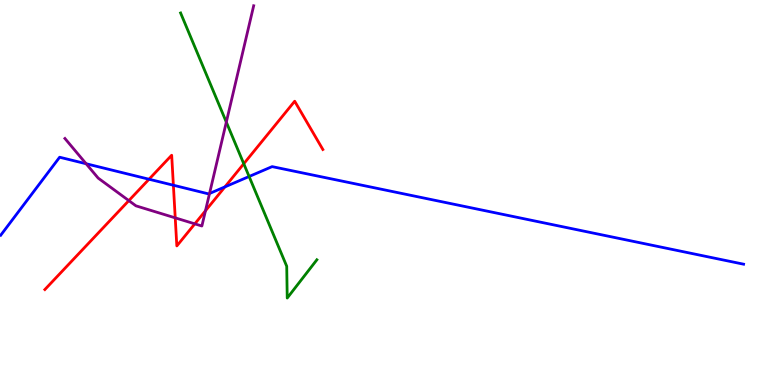[{'lines': ['blue', 'red'], 'intersections': [{'x': 1.92, 'y': 5.34}, {'x': 2.24, 'y': 5.19}, {'x': 2.9, 'y': 5.15}]}, {'lines': ['green', 'red'], 'intersections': [{'x': 3.15, 'y': 5.75}]}, {'lines': ['purple', 'red'], 'intersections': [{'x': 1.66, 'y': 4.79}, {'x': 2.26, 'y': 4.34}, {'x': 2.51, 'y': 4.19}, {'x': 2.65, 'y': 4.53}]}, {'lines': ['blue', 'green'], 'intersections': [{'x': 3.21, 'y': 5.42}]}, {'lines': ['blue', 'purple'], 'intersections': [{'x': 1.11, 'y': 5.75}, {'x': 2.7, 'y': 4.97}]}, {'lines': ['green', 'purple'], 'intersections': [{'x': 2.92, 'y': 6.83}]}]